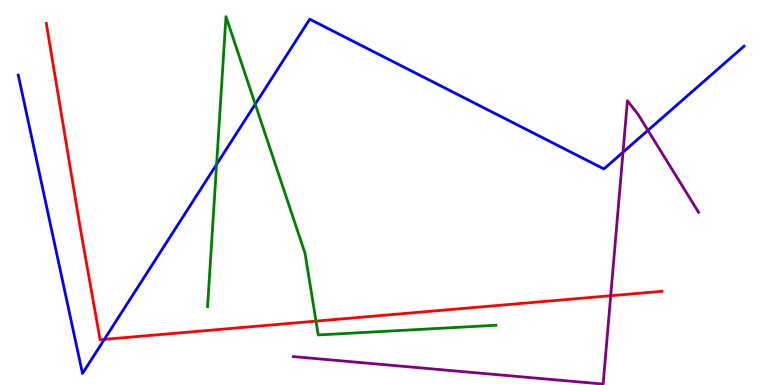[{'lines': ['blue', 'red'], 'intersections': [{'x': 1.35, 'y': 1.19}]}, {'lines': ['green', 'red'], 'intersections': [{'x': 4.08, 'y': 1.66}]}, {'lines': ['purple', 'red'], 'intersections': [{'x': 7.88, 'y': 2.32}]}, {'lines': ['blue', 'green'], 'intersections': [{'x': 2.79, 'y': 5.73}, {'x': 3.29, 'y': 7.29}]}, {'lines': ['blue', 'purple'], 'intersections': [{'x': 8.04, 'y': 6.05}, {'x': 8.36, 'y': 6.61}]}, {'lines': ['green', 'purple'], 'intersections': []}]